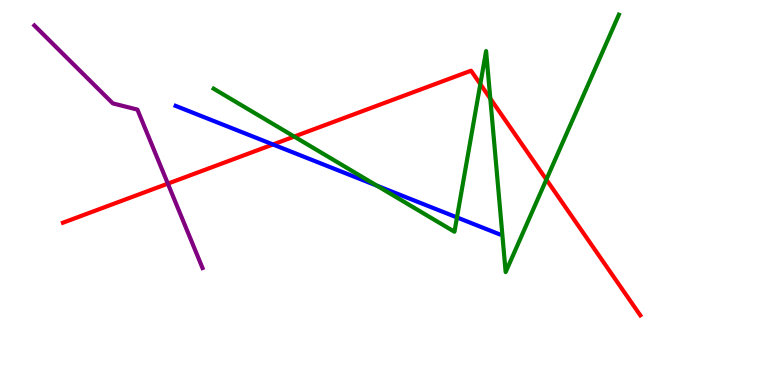[{'lines': ['blue', 'red'], 'intersections': [{'x': 3.52, 'y': 6.25}]}, {'lines': ['green', 'red'], 'intersections': [{'x': 3.8, 'y': 6.45}, {'x': 6.2, 'y': 7.82}, {'x': 6.33, 'y': 7.44}, {'x': 7.05, 'y': 5.34}]}, {'lines': ['purple', 'red'], 'intersections': [{'x': 2.17, 'y': 5.23}]}, {'lines': ['blue', 'green'], 'intersections': [{'x': 4.86, 'y': 5.18}, {'x': 5.9, 'y': 4.35}]}, {'lines': ['blue', 'purple'], 'intersections': []}, {'lines': ['green', 'purple'], 'intersections': []}]